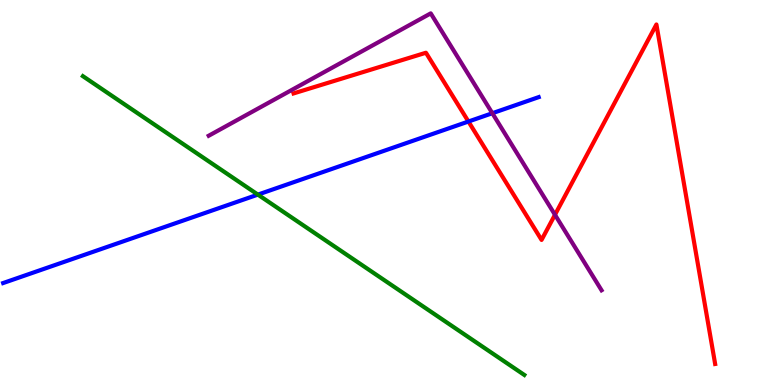[{'lines': ['blue', 'red'], 'intersections': [{'x': 6.04, 'y': 6.84}]}, {'lines': ['green', 'red'], 'intersections': []}, {'lines': ['purple', 'red'], 'intersections': [{'x': 7.16, 'y': 4.42}]}, {'lines': ['blue', 'green'], 'intersections': [{'x': 3.33, 'y': 4.95}]}, {'lines': ['blue', 'purple'], 'intersections': [{'x': 6.35, 'y': 7.06}]}, {'lines': ['green', 'purple'], 'intersections': []}]